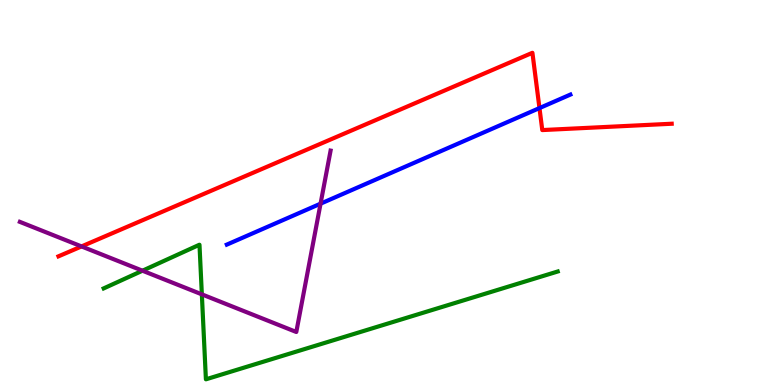[{'lines': ['blue', 'red'], 'intersections': [{'x': 6.96, 'y': 7.19}]}, {'lines': ['green', 'red'], 'intersections': []}, {'lines': ['purple', 'red'], 'intersections': [{'x': 1.05, 'y': 3.6}]}, {'lines': ['blue', 'green'], 'intersections': []}, {'lines': ['blue', 'purple'], 'intersections': [{'x': 4.14, 'y': 4.71}]}, {'lines': ['green', 'purple'], 'intersections': [{'x': 1.84, 'y': 2.97}, {'x': 2.6, 'y': 2.35}]}]